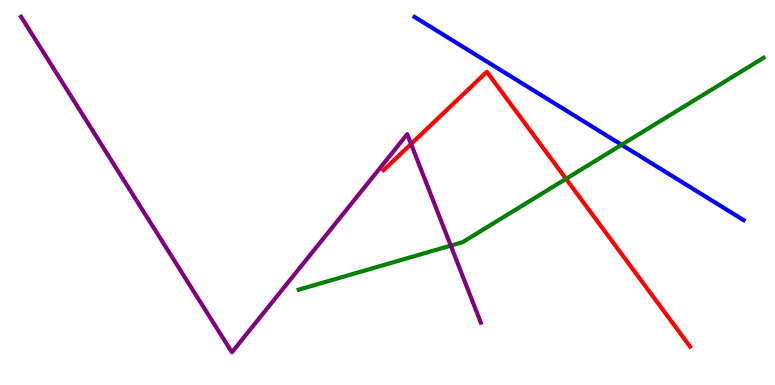[{'lines': ['blue', 'red'], 'intersections': []}, {'lines': ['green', 'red'], 'intersections': [{'x': 7.3, 'y': 5.35}]}, {'lines': ['purple', 'red'], 'intersections': [{'x': 5.3, 'y': 6.26}]}, {'lines': ['blue', 'green'], 'intersections': [{'x': 8.02, 'y': 6.24}]}, {'lines': ['blue', 'purple'], 'intersections': []}, {'lines': ['green', 'purple'], 'intersections': [{'x': 5.82, 'y': 3.62}]}]